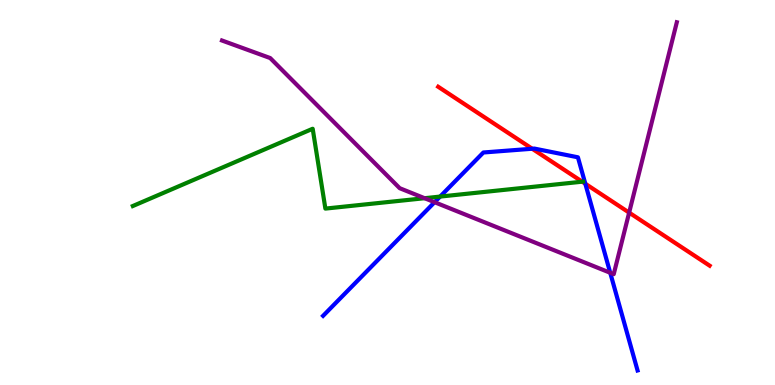[{'lines': ['blue', 'red'], 'intersections': [{'x': 6.87, 'y': 6.14}, {'x': 7.55, 'y': 5.23}]}, {'lines': ['green', 'red'], 'intersections': [{'x': 7.51, 'y': 5.28}]}, {'lines': ['purple', 'red'], 'intersections': [{'x': 8.12, 'y': 4.48}]}, {'lines': ['blue', 'green'], 'intersections': [{'x': 5.68, 'y': 4.89}]}, {'lines': ['blue', 'purple'], 'intersections': [{'x': 5.61, 'y': 4.75}, {'x': 7.87, 'y': 2.91}]}, {'lines': ['green', 'purple'], 'intersections': [{'x': 5.48, 'y': 4.85}]}]